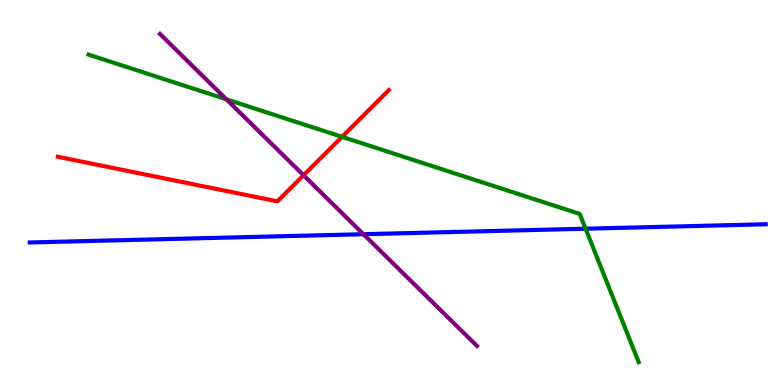[{'lines': ['blue', 'red'], 'intersections': []}, {'lines': ['green', 'red'], 'intersections': [{'x': 4.41, 'y': 6.45}]}, {'lines': ['purple', 'red'], 'intersections': [{'x': 3.92, 'y': 5.45}]}, {'lines': ['blue', 'green'], 'intersections': [{'x': 7.56, 'y': 4.06}]}, {'lines': ['blue', 'purple'], 'intersections': [{'x': 4.69, 'y': 3.92}]}, {'lines': ['green', 'purple'], 'intersections': [{'x': 2.92, 'y': 7.42}]}]